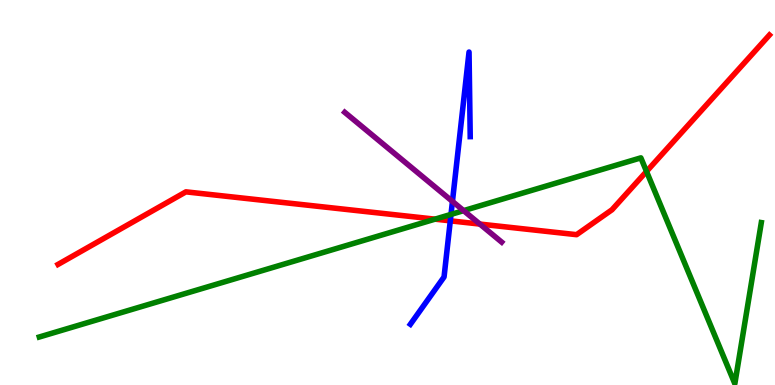[{'lines': ['blue', 'red'], 'intersections': [{'x': 5.81, 'y': 4.26}]}, {'lines': ['green', 'red'], 'intersections': [{'x': 5.61, 'y': 4.31}, {'x': 8.34, 'y': 5.55}]}, {'lines': ['purple', 'red'], 'intersections': [{'x': 6.19, 'y': 4.18}]}, {'lines': ['blue', 'green'], 'intersections': [{'x': 5.82, 'y': 4.43}]}, {'lines': ['blue', 'purple'], 'intersections': [{'x': 5.84, 'y': 4.77}]}, {'lines': ['green', 'purple'], 'intersections': [{'x': 5.98, 'y': 4.53}]}]